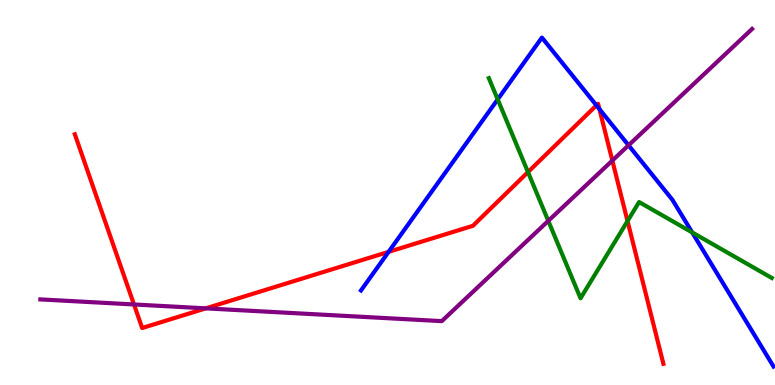[{'lines': ['blue', 'red'], 'intersections': [{'x': 5.01, 'y': 3.46}, {'x': 7.7, 'y': 7.26}, {'x': 7.73, 'y': 7.17}]}, {'lines': ['green', 'red'], 'intersections': [{'x': 6.81, 'y': 5.53}, {'x': 8.1, 'y': 4.26}]}, {'lines': ['purple', 'red'], 'intersections': [{'x': 1.73, 'y': 2.09}, {'x': 2.66, 'y': 1.99}, {'x': 7.9, 'y': 5.83}]}, {'lines': ['blue', 'green'], 'intersections': [{'x': 6.42, 'y': 7.42}, {'x': 8.93, 'y': 3.96}]}, {'lines': ['blue', 'purple'], 'intersections': [{'x': 8.11, 'y': 6.23}]}, {'lines': ['green', 'purple'], 'intersections': [{'x': 7.07, 'y': 4.26}]}]